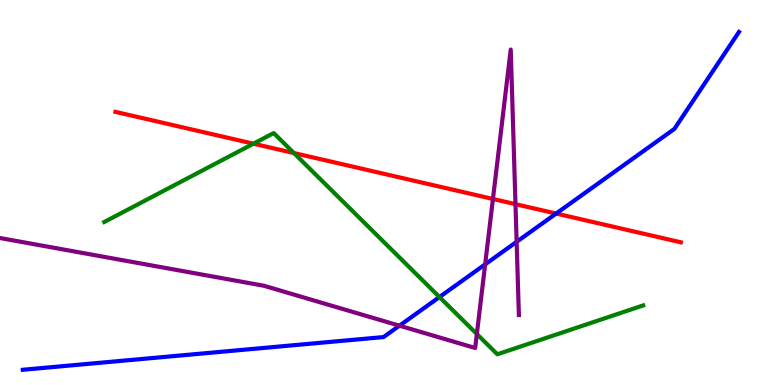[{'lines': ['blue', 'red'], 'intersections': [{'x': 7.18, 'y': 4.45}]}, {'lines': ['green', 'red'], 'intersections': [{'x': 3.27, 'y': 6.27}, {'x': 3.79, 'y': 6.02}]}, {'lines': ['purple', 'red'], 'intersections': [{'x': 6.36, 'y': 4.83}, {'x': 6.65, 'y': 4.7}]}, {'lines': ['blue', 'green'], 'intersections': [{'x': 5.67, 'y': 2.28}]}, {'lines': ['blue', 'purple'], 'intersections': [{'x': 5.15, 'y': 1.54}, {'x': 6.26, 'y': 3.13}, {'x': 6.67, 'y': 3.72}]}, {'lines': ['green', 'purple'], 'intersections': [{'x': 6.15, 'y': 1.32}]}]